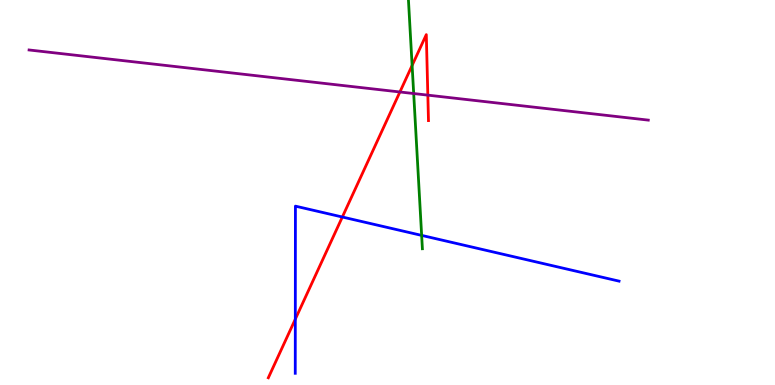[{'lines': ['blue', 'red'], 'intersections': [{'x': 3.81, 'y': 1.71}, {'x': 4.42, 'y': 4.36}]}, {'lines': ['green', 'red'], 'intersections': [{'x': 5.32, 'y': 8.3}]}, {'lines': ['purple', 'red'], 'intersections': [{'x': 5.16, 'y': 7.61}, {'x': 5.52, 'y': 7.53}]}, {'lines': ['blue', 'green'], 'intersections': [{'x': 5.44, 'y': 3.89}]}, {'lines': ['blue', 'purple'], 'intersections': []}, {'lines': ['green', 'purple'], 'intersections': [{'x': 5.34, 'y': 7.57}]}]